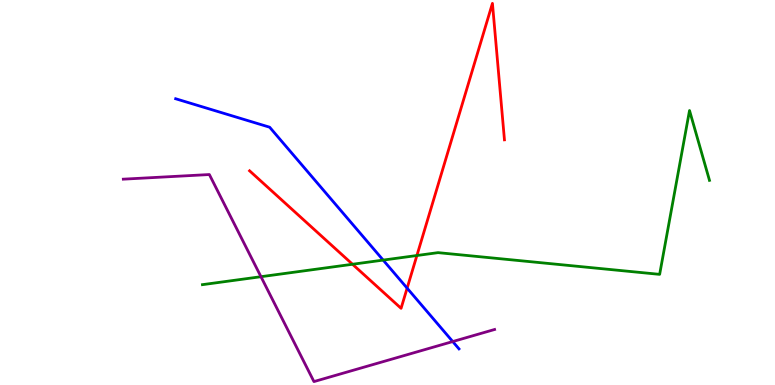[{'lines': ['blue', 'red'], 'intersections': [{'x': 5.25, 'y': 2.52}]}, {'lines': ['green', 'red'], 'intersections': [{'x': 4.55, 'y': 3.14}, {'x': 5.38, 'y': 3.36}]}, {'lines': ['purple', 'red'], 'intersections': []}, {'lines': ['blue', 'green'], 'intersections': [{'x': 4.94, 'y': 3.24}]}, {'lines': ['blue', 'purple'], 'intersections': [{'x': 5.84, 'y': 1.13}]}, {'lines': ['green', 'purple'], 'intersections': [{'x': 3.37, 'y': 2.81}]}]